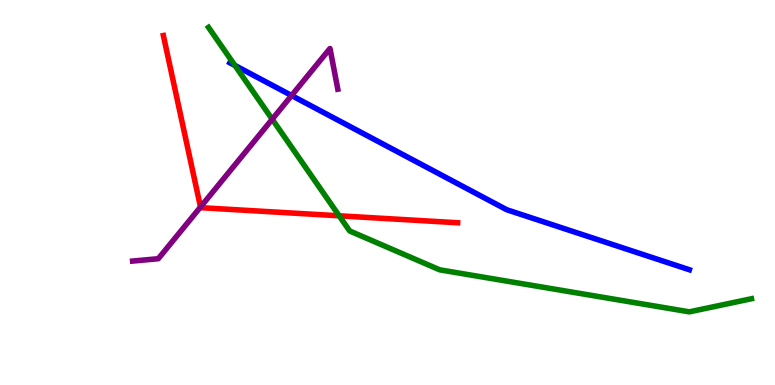[{'lines': ['blue', 'red'], 'intersections': []}, {'lines': ['green', 'red'], 'intersections': [{'x': 4.38, 'y': 4.39}]}, {'lines': ['purple', 'red'], 'intersections': [{'x': 2.59, 'y': 4.62}]}, {'lines': ['blue', 'green'], 'intersections': [{'x': 3.03, 'y': 8.3}]}, {'lines': ['blue', 'purple'], 'intersections': [{'x': 3.76, 'y': 7.52}]}, {'lines': ['green', 'purple'], 'intersections': [{'x': 3.51, 'y': 6.9}]}]